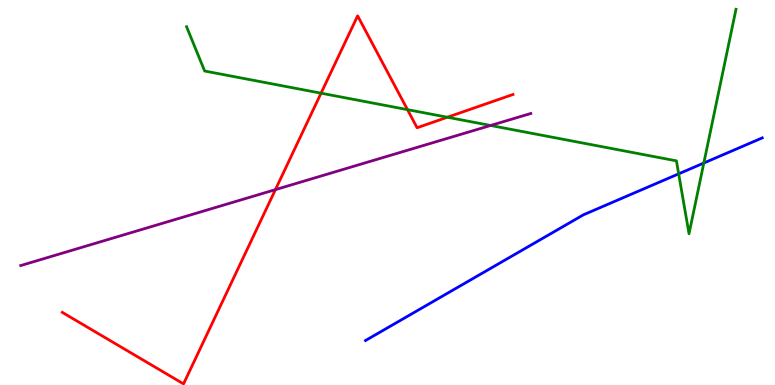[{'lines': ['blue', 'red'], 'intersections': []}, {'lines': ['green', 'red'], 'intersections': [{'x': 4.14, 'y': 7.58}, {'x': 5.26, 'y': 7.15}, {'x': 5.77, 'y': 6.95}]}, {'lines': ['purple', 'red'], 'intersections': [{'x': 3.55, 'y': 5.07}]}, {'lines': ['blue', 'green'], 'intersections': [{'x': 8.76, 'y': 5.48}, {'x': 9.08, 'y': 5.77}]}, {'lines': ['blue', 'purple'], 'intersections': []}, {'lines': ['green', 'purple'], 'intersections': [{'x': 6.33, 'y': 6.74}]}]